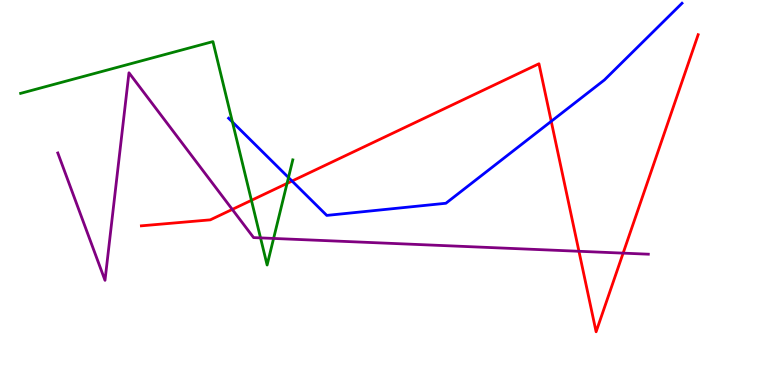[{'lines': ['blue', 'red'], 'intersections': [{'x': 3.77, 'y': 5.3}, {'x': 7.11, 'y': 6.85}]}, {'lines': ['green', 'red'], 'intersections': [{'x': 3.24, 'y': 4.8}, {'x': 3.7, 'y': 5.24}]}, {'lines': ['purple', 'red'], 'intersections': [{'x': 3.0, 'y': 4.56}, {'x': 7.47, 'y': 3.47}, {'x': 8.04, 'y': 3.43}]}, {'lines': ['blue', 'green'], 'intersections': [{'x': 3.0, 'y': 6.83}, {'x': 3.72, 'y': 5.39}]}, {'lines': ['blue', 'purple'], 'intersections': []}, {'lines': ['green', 'purple'], 'intersections': [{'x': 3.36, 'y': 3.82}, {'x': 3.53, 'y': 3.81}]}]